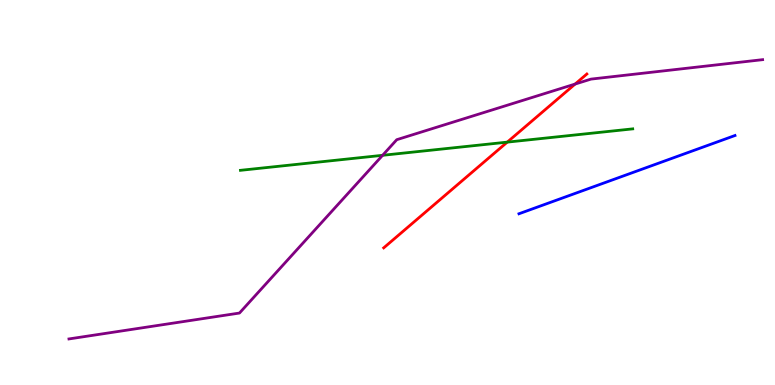[{'lines': ['blue', 'red'], 'intersections': []}, {'lines': ['green', 'red'], 'intersections': [{'x': 6.55, 'y': 6.31}]}, {'lines': ['purple', 'red'], 'intersections': [{'x': 7.42, 'y': 7.82}]}, {'lines': ['blue', 'green'], 'intersections': []}, {'lines': ['blue', 'purple'], 'intersections': []}, {'lines': ['green', 'purple'], 'intersections': [{'x': 4.94, 'y': 5.97}]}]